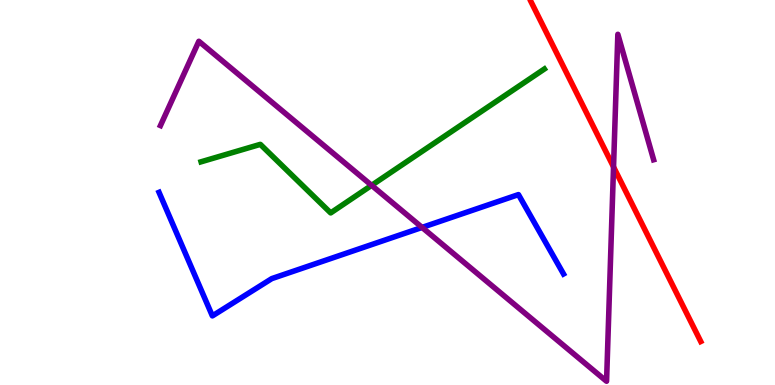[{'lines': ['blue', 'red'], 'intersections': []}, {'lines': ['green', 'red'], 'intersections': []}, {'lines': ['purple', 'red'], 'intersections': [{'x': 7.92, 'y': 5.66}]}, {'lines': ['blue', 'green'], 'intersections': []}, {'lines': ['blue', 'purple'], 'intersections': [{'x': 5.45, 'y': 4.09}]}, {'lines': ['green', 'purple'], 'intersections': [{'x': 4.79, 'y': 5.19}]}]